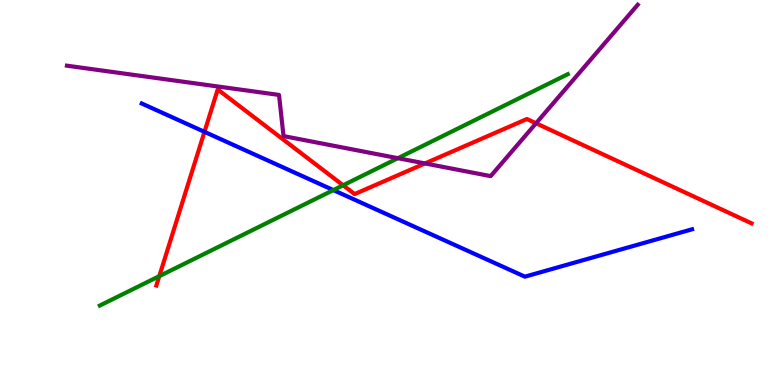[{'lines': ['blue', 'red'], 'intersections': [{'x': 2.64, 'y': 6.58}]}, {'lines': ['green', 'red'], 'intersections': [{'x': 2.06, 'y': 2.83}, {'x': 4.43, 'y': 5.19}]}, {'lines': ['purple', 'red'], 'intersections': [{'x': 5.48, 'y': 5.76}, {'x': 6.92, 'y': 6.8}]}, {'lines': ['blue', 'green'], 'intersections': [{'x': 4.3, 'y': 5.06}]}, {'lines': ['blue', 'purple'], 'intersections': []}, {'lines': ['green', 'purple'], 'intersections': [{'x': 5.13, 'y': 5.89}]}]